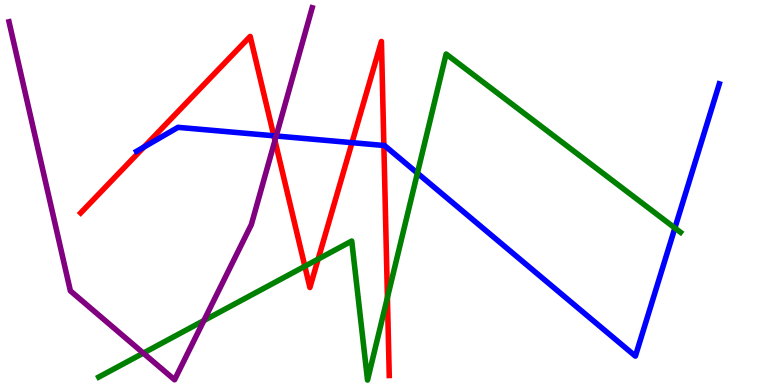[{'lines': ['blue', 'red'], 'intersections': [{'x': 1.86, 'y': 6.18}, {'x': 3.53, 'y': 6.47}, {'x': 4.54, 'y': 6.29}, {'x': 4.95, 'y': 6.22}]}, {'lines': ['green', 'red'], 'intersections': [{'x': 3.93, 'y': 3.08}, {'x': 4.11, 'y': 3.27}, {'x': 5.0, 'y': 2.27}]}, {'lines': ['purple', 'red'], 'intersections': [{'x': 3.55, 'y': 6.35}]}, {'lines': ['blue', 'green'], 'intersections': [{'x': 5.39, 'y': 5.5}, {'x': 8.71, 'y': 4.08}]}, {'lines': ['blue', 'purple'], 'intersections': [{'x': 3.56, 'y': 6.47}]}, {'lines': ['green', 'purple'], 'intersections': [{'x': 1.85, 'y': 0.828}, {'x': 2.63, 'y': 1.67}]}]